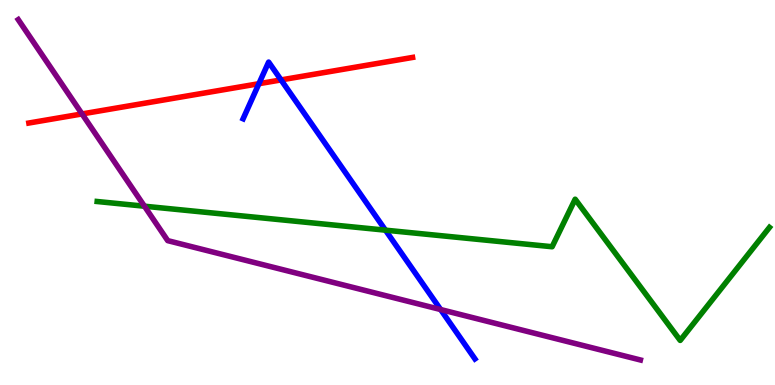[{'lines': ['blue', 'red'], 'intersections': [{'x': 3.34, 'y': 7.83}, {'x': 3.63, 'y': 7.92}]}, {'lines': ['green', 'red'], 'intersections': []}, {'lines': ['purple', 'red'], 'intersections': [{'x': 1.06, 'y': 7.04}]}, {'lines': ['blue', 'green'], 'intersections': [{'x': 4.97, 'y': 4.02}]}, {'lines': ['blue', 'purple'], 'intersections': [{'x': 5.69, 'y': 1.96}]}, {'lines': ['green', 'purple'], 'intersections': [{'x': 1.86, 'y': 4.64}]}]